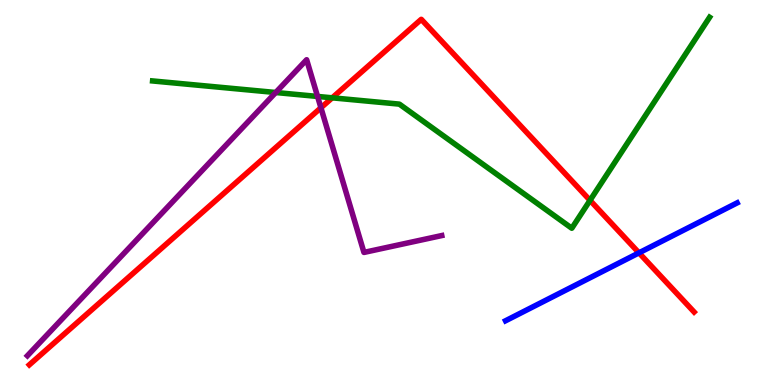[{'lines': ['blue', 'red'], 'intersections': [{'x': 8.24, 'y': 3.43}]}, {'lines': ['green', 'red'], 'intersections': [{'x': 4.29, 'y': 7.46}, {'x': 7.61, 'y': 4.8}]}, {'lines': ['purple', 'red'], 'intersections': [{'x': 4.14, 'y': 7.2}]}, {'lines': ['blue', 'green'], 'intersections': []}, {'lines': ['blue', 'purple'], 'intersections': []}, {'lines': ['green', 'purple'], 'intersections': [{'x': 3.56, 'y': 7.6}, {'x': 4.1, 'y': 7.5}]}]